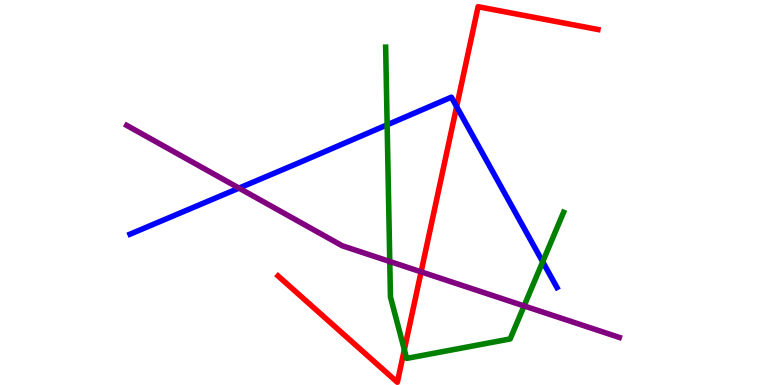[{'lines': ['blue', 'red'], 'intersections': [{'x': 5.89, 'y': 7.23}]}, {'lines': ['green', 'red'], 'intersections': [{'x': 5.22, 'y': 0.916}]}, {'lines': ['purple', 'red'], 'intersections': [{'x': 5.43, 'y': 2.94}]}, {'lines': ['blue', 'green'], 'intersections': [{'x': 5.0, 'y': 6.76}, {'x': 7.0, 'y': 3.2}]}, {'lines': ['blue', 'purple'], 'intersections': [{'x': 3.08, 'y': 5.11}]}, {'lines': ['green', 'purple'], 'intersections': [{'x': 5.03, 'y': 3.21}, {'x': 6.76, 'y': 2.05}]}]